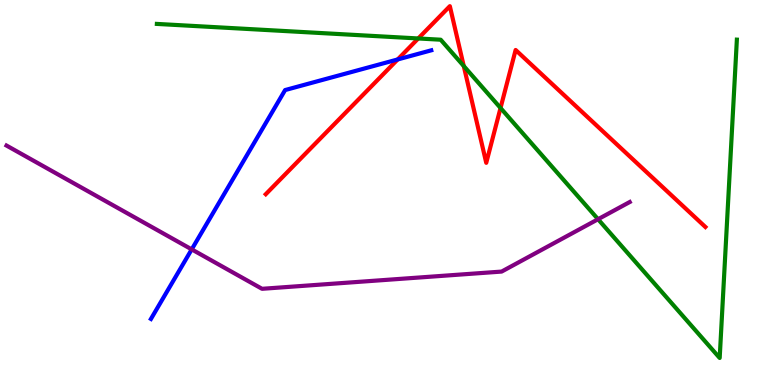[{'lines': ['blue', 'red'], 'intersections': [{'x': 5.13, 'y': 8.46}]}, {'lines': ['green', 'red'], 'intersections': [{'x': 5.4, 'y': 9.0}, {'x': 5.98, 'y': 8.28}, {'x': 6.46, 'y': 7.2}]}, {'lines': ['purple', 'red'], 'intersections': []}, {'lines': ['blue', 'green'], 'intersections': []}, {'lines': ['blue', 'purple'], 'intersections': [{'x': 2.47, 'y': 3.52}]}, {'lines': ['green', 'purple'], 'intersections': [{'x': 7.72, 'y': 4.31}]}]